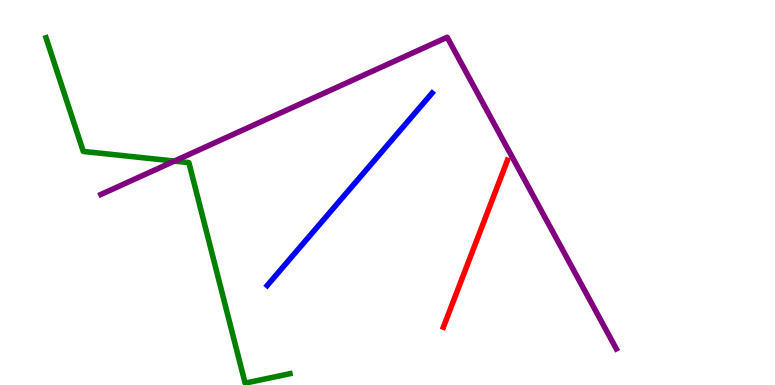[{'lines': ['blue', 'red'], 'intersections': []}, {'lines': ['green', 'red'], 'intersections': []}, {'lines': ['purple', 'red'], 'intersections': []}, {'lines': ['blue', 'green'], 'intersections': []}, {'lines': ['blue', 'purple'], 'intersections': []}, {'lines': ['green', 'purple'], 'intersections': [{'x': 2.25, 'y': 5.82}]}]